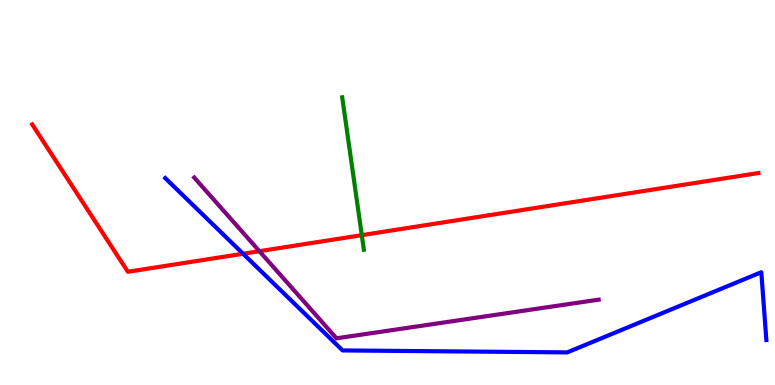[{'lines': ['blue', 'red'], 'intersections': [{'x': 3.14, 'y': 3.41}]}, {'lines': ['green', 'red'], 'intersections': [{'x': 4.67, 'y': 3.89}]}, {'lines': ['purple', 'red'], 'intersections': [{'x': 3.35, 'y': 3.48}]}, {'lines': ['blue', 'green'], 'intersections': []}, {'lines': ['blue', 'purple'], 'intersections': []}, {'lines': ['green', 'purple'], 'intersections': []}]